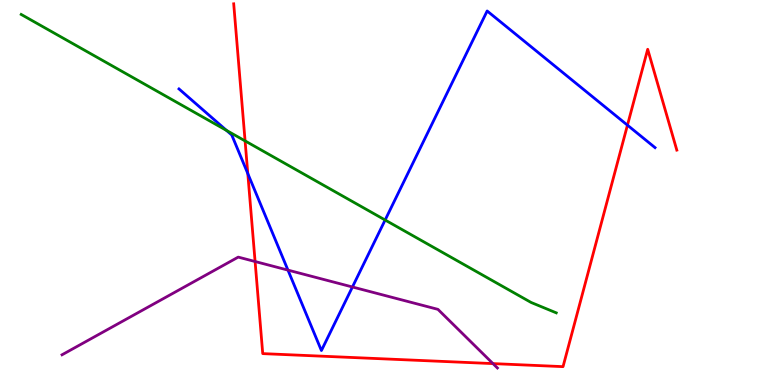[{'lines': ['blue', 'red'], 'intersections': [{'x': 3.2, 'y': 5.49}, {'x': 8.1, 'y': 6.75}]}, {'lines': ['green', 'red'], 'intersections': [{'x': 3.16, 'y': 6.34}]}, {'lines': ['purple', 'red'], 'intersections': [{'x': 3.29, 'y': 3.21}, {'x': 6.36, 'y': 0.556}]}, {'lines': ['blue', 'green'], 'intersections': [{'x': 2.92, 'y': 6.61}, {'x': 4.97, 'y': 4.29}]}, {'lines': ['blue', 'purple'], 'intersections': [{'x': 3.72, 'y': 2.98}, {'x': 4.55, 'y': 2.55}]}, {'lines': ['green', 'purple'], 'intersections': []}]